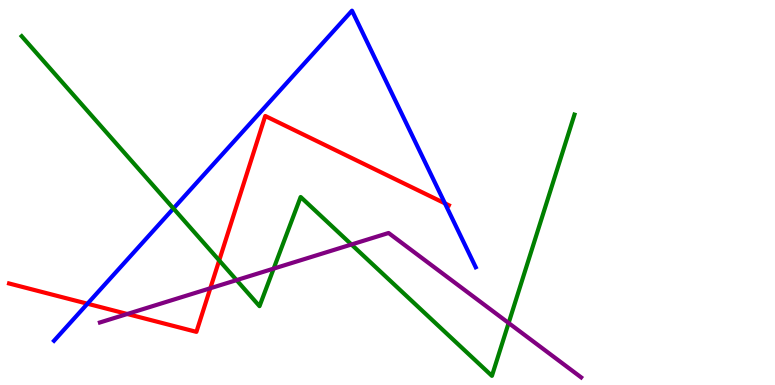[{'lines': ['blue', 'red'], 'intersections': [{'x': 1.13, 'y': 2.11}, {'x': 5.74, 'y': 4.72}]}, {'lines': ['green', 'red'], 'intersections': [{'x': 2.83, 'y': 3.24}]}, {'lines': ['purple', 'red'], 'intersections': [{'x': 1.64, 'y': 1.84}, {'x': 2.71, 'y': 2.51}]}, {'lines': ['blue', 'green'], 'intersections': [{'x': 2.24, 'y': 4.59}]}, {'lines': ['blue', 'purple'], 'intersections': []}, {'lines': ['green', 'purple'], 'intersections': [{'x': 3.05, 'y': 2.72}, {'x': 3.53, 'y': 3.02}, {'x': 4.53, 'y': 3.65}, {'x': 6.56, 'y': 1.61}]}]